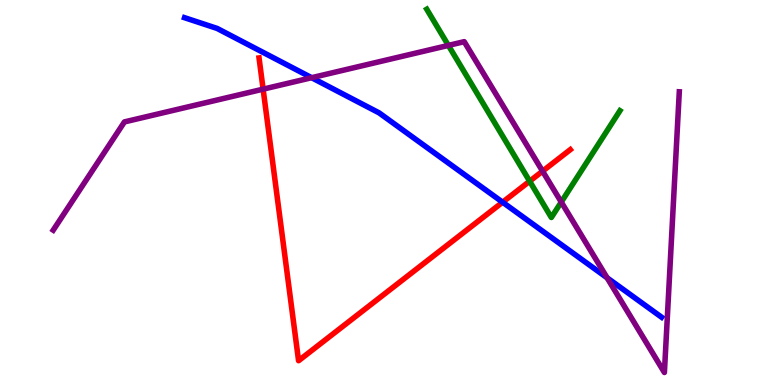[{'lines': ['blue', 'red'], 'intersections': [{'x': 6.49, 'y': 4.75}]}, {'lines': ['green', 'red'], 'intersections': [{'x': 6.83, 'y': 5.29}]}, {'lines': ['purple', 'red'], 'intersections': [{'x': 3.4, 'y': 7.68}, {'x': 7.0, 'y': 5.55}]}, {'lines': ['blue', 'green'], 'intersections': []}, {'lines': ['blue', 'purple'], 'intersections': [{'x': 4.02, 'y': 7.98}, {'x': 7.83, 'y': 2.78}]}, {'lines': ['green', 'purple'], 'intersections': [{'x': 5.79, 'y': 8.82}, {'x': 7.24, 'y': 4.75}]}]